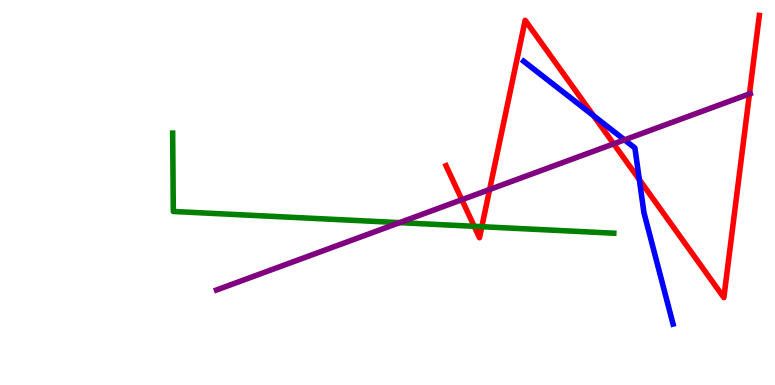[{'lines': ['blue', 'red'], 'intersections': [{'x': 7.66, 'y': 7.0}, {'x': 8.25, 'y': 5.33}]}, {'lines': ['green', 'red'], 'intersections': [{'x': 6.12, 'y': 4.12}, {'x': 6.22, 'y': 4.11}]}, {'lines': ['purple', 'red'], 'intersections': [{'x': 5.96, 'y': 4.81}, {'x': 6.32, 'y': 5.08}, {'x': 7.92, 'y': 6.26}, {'x': 9.67, 'y': 7.56}]}, {'lines': ['blue', 'green'], 'intersections': []}, {'lines': ['blue', 'purple'], 'intersections': [{'x': 8.06, 'y': 6.37}]}, {'lines': ['green', 'purple'], 'intersections': [{'x': 5.16, 'y': 4.22}]}]